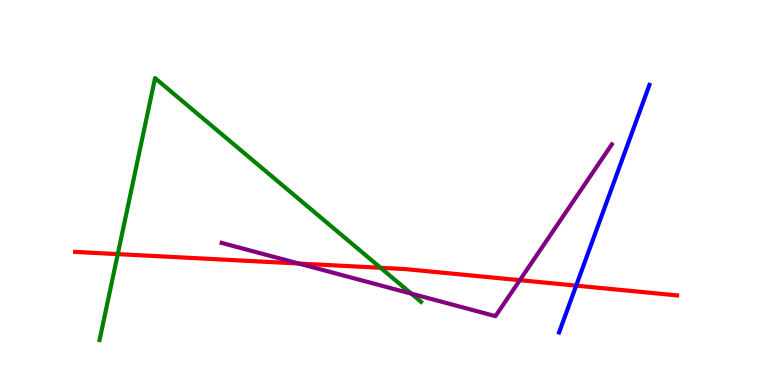[{'lines': ['blue', 'red'], 'intersections': [{'x': 7.43, 'y': 2.58}]}, {'lines': ['green', 'red'], 'intersections': [{'x': 1.52, 'y': 3.4}, {'x': 4.91, 'y': 3.04}]}, {'lines': ['purple', 'red'], 'intersections': [{'x': 3.86, 'y': 3.15}, {'x': 6.71, 'y': 2.72}]}, {'lines': ['blue', 'green'], 'intersections': []}, {'lines': ['blue', 'purple'], 'intersections': []}, {'lines': ['green', 'purple'], 'intersections': [{'x': 5.31, 'y': 2.37}]}]